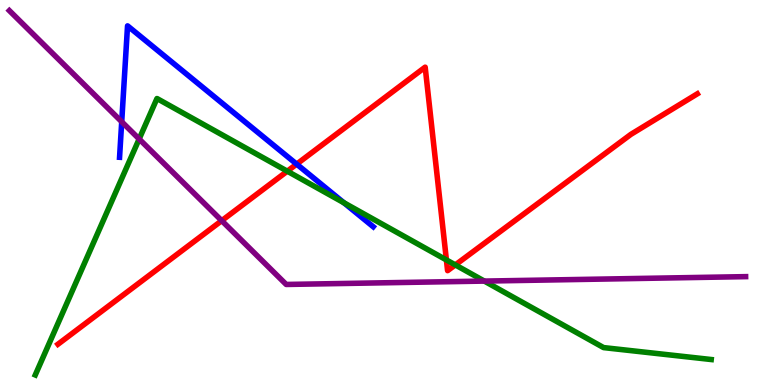[{'lines': ['blue', 'red'], 'intersections': [{'x': 3.83, 'y': 5.74}]}, {'lines': ['green', 'red'], 'intersections': [{'x': 3.71, 'y': 5.55}, {'x': 5.76, 'y': 3.25}, {'x': 5.88, 'y': 3.12}]}, {'lines': ['purple', 'red'], 'intersections': [{'x': 2.86, 'y': 4.27}]}, {'lines': ['blue', 'green'], 'intersections': [{'x': 4.44, 'y': 4.73}]}, {'lines': ['blue', 'purple'], 'intersections': [{'x': 1.57, 'y': 6.84}]}, {'lines': ['green', 'purple'], 'intersections': [{'x': 1.8, 'y': 6.39}, {'x': 6.25, 'y': 2.7}]}]